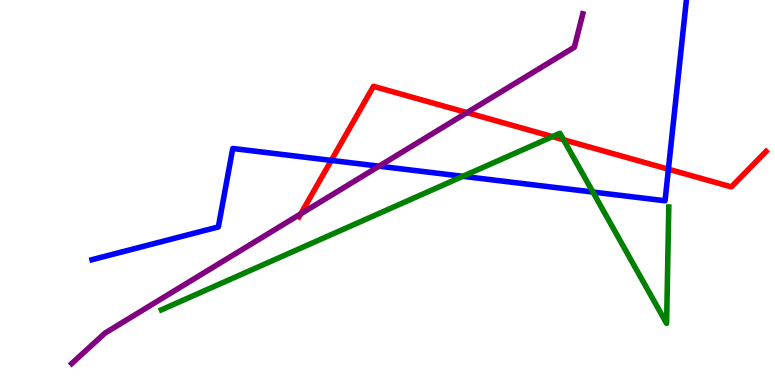[{'lines': ['blue', 'red'], 'intersections': [{'x': 4.27, 'y': 5.83}, {'x': 8.62, 'y': 5.61}]}, {'lines': ['green', 'red'], 'intersections': [{'x': 7.13, 'y': 6.45}, {'x': 7.27, 'y': 6.37}]}, {'lines': ['purple', 'red'], 'intersections': [{'x': 3.88, 'y': 4.45}, {'x': 6.03, 'y': 7.07}]}, {'lines': ['blue', 'green'], 'intersections': [{'x': 5.97, 'y': 5.42}, {'x': 7.65, 'y': 5.01}]}, {'lines': ['blue', 'purple'], 'intersections': [{'x': 4.89, 'y': 5.68}]}, {'lines': ['green', 'purple'], 'intersections': []}]